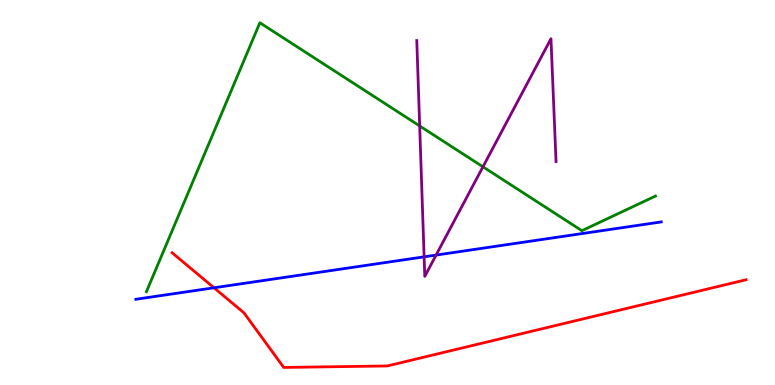[{'lines': ['blue', 'red'], 'intersections': [{'x': 2.76, 'y': 2.53}]}, {'lines': ['green', 'red'], 'intersections': []}, {'lines': ['purple', 'red'], 'intersections': []}, {'lines': ['blue', 'green'], 'intersections': []}, {'lines': ['blue', 'purple'], 'intersections': [{'x': 5.47, 'y': 3.33}, {'x': 5.63, 'y': 3.37}]}, {'lines': ['green', 'purple'], 'intersections': [{'x': 5.42, 'y': 6.73}, {'x': 6.23, 'y': 5.67}]}]